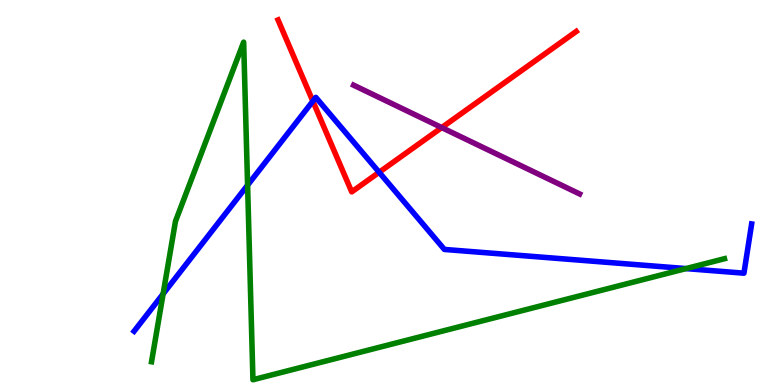[{'lines': ['blue', 'red'], 'intersections': [{'x': 4.04, 'y': 7.37}, {'x': 4.89, 'y': 5.53}]}, {'lines': ['green', 'red'], 'intersections': []}, {'lines': ['purple', 'red'], 'intersections': [{'x': 5.7, 'y': 6.69}]}, {'lines': ['blue', 'green'], 'intersections': [{'x': 2.1, 'y': 2.37}, {'x': 3.19, 'y': 5.19}, {'x': 8.85, 'y': 3.02}]}, {'lines': ['blue', 'purple'], 'intersections': []}, {'lines': ['green', 'purple'], 'intersections': []}]